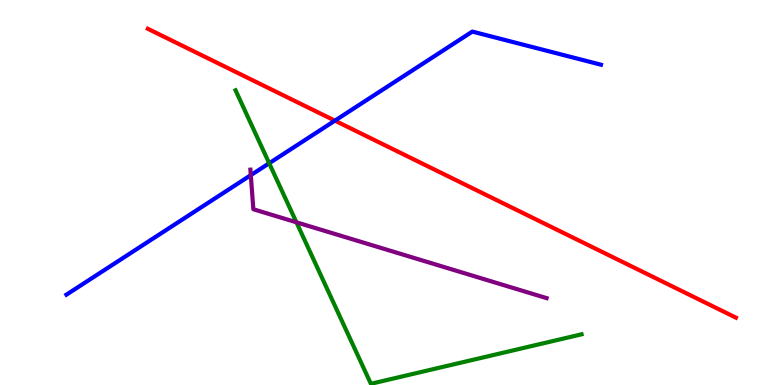[{'lines': ['blue', 'red'], 'intersections': [{'x': 4.32, 'y': 6.87}]}, {'lines': ['green', 'red'], 'intersections': []}, {'lines': ['purple', 'red'], 'intersections': []}, {'lines': ['blue', 'green'], 'intersections': [{'x': 3.47, 'y': 5.76}]}, {'lines': ['blue', 'purple'], 'intersections': [{'x': 3.24, 'y': 5.45}]}, {'lines': ['green', 'purple'], 'intersections': [{'x': 3.82, 'y': 4.23}]}]